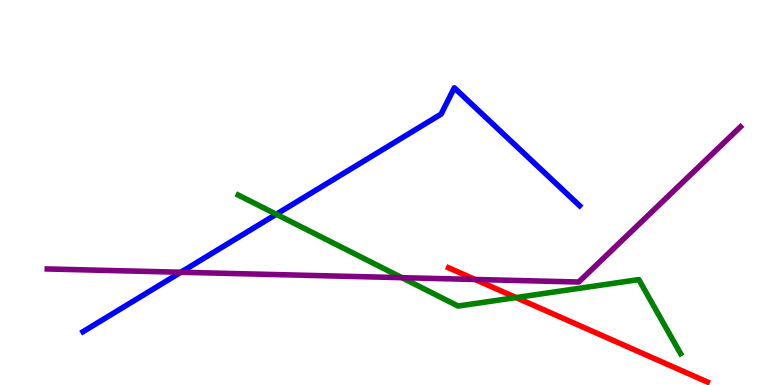[{'lines': ['blue', 'red'], 'intersections': []}, {'lines': ['green', 'red'], 'intersections': [{'x': 6.66, 'y': 2.27}]}, {'lines': ['purple', 'red'], 'intersections': [{'x': 6.13, 'y': 2.74}]}, {'lines': ['blue', 'green'], 'intersections': [{'x': 3.57, 'y': 4.43}]}, {'lines': ['blue', 'purple'], 'intersections': [{'x': 2.33, 'y': 2.93}]}, {'lines': ['green', 'purple'], 'intersections': [{'x': 5.19, 'y': 2.79}]}]